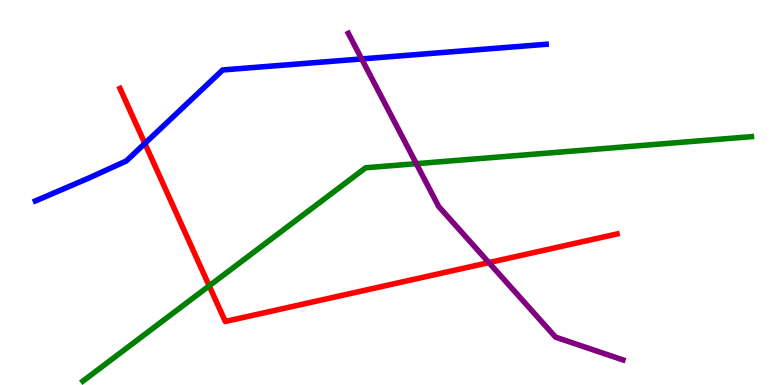[{'lines': ['blue', 'red'], 'intersections': [{'x': 1.87, 'y': 6.27}]}, {'lines': ['green', 'red'], 'intersections': [{'x': 2.7, 'y': 2.58}]}, {'lines': ['purple', 'red'], 'intersections': [{'x': 6.31, 'y': 3.18}]}, {'lines': ['blue', 'green'], 'intersections': []}, {'lines': ['blue', 'purple'], 'intersections': [{'x': 4.67, 'y': 8.47}]}, {'lines': ['green', 'purple'], 'intersections': [{'x': 5.37, 'y': 5.75}]}]